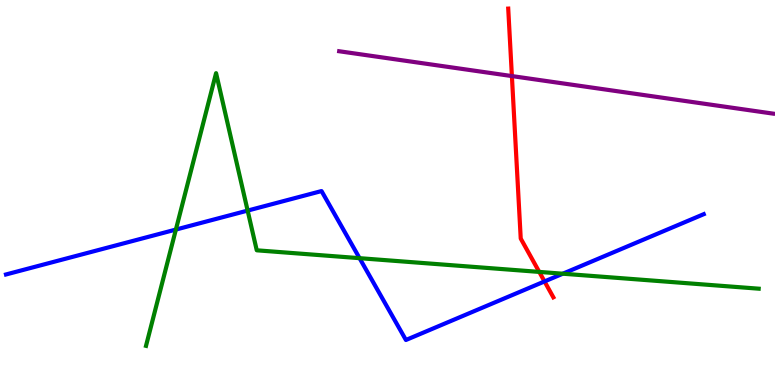[{'lines': ['blue', 'red'], 'intersections': [{'x': 7.03, 'y': 2.69}]}, {'lines': ['green', 'red'], 'intersections': [{'x': 6.96, 'y': 2.94}]}, {'lines': ['purple', 'red'], 'intersections': [{'x': 6.61, 'y': 8.02}]}, {'lines': ['blue', 'green'], 'intersections': [{'x': 2.27, 'y': 4.04}, {'x': 3.2, 'y': 4.53}, {'x': 4.64, 'y': 3.29}, {'x': 7.26, 'y': 2.89}]}, {'lines': ['blue', 'purple'], 'intersections': []}, {'lines': ['green', 'purple'], 'intersections': []}]